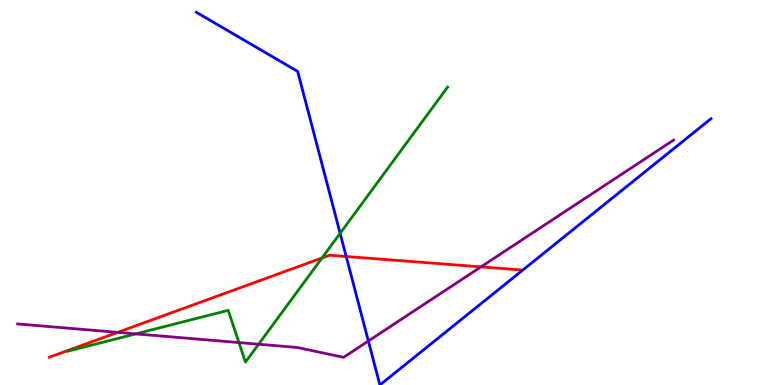[{'lines': ['blue', 'red'], 'intersections': [{'x': 4.47, 'y': 3.34}]}, {'lines': ['green', 'red'], 'intersections': [{'x': 4.15, 'y': 3.3}]}, {'lines': ['purple', 'red'], 'intersections': [{'x': 1.52, 'y': 1.37}, {'x': 6.21, 'y': 3.07}]}, {'lines': ['blue', 'green'], 'intersections': [{'x': 4.39, 'y': 3.94}]}, {'lines': ['blue', 'purple'], 'intersections': [{'x': 4.75, 'y': 1.14}]}, {'lines': ['green', 'purple'], 'intersections': [{'x': 1.75, 'y': 1.33}, {'x': 3.08, 'y': 1.1}, {'x': 3.34, 'y': 1.06}]}]